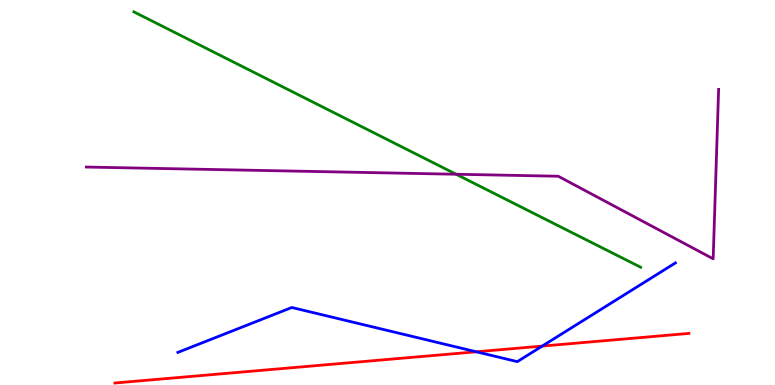[{'lines': ['blue', 'red'], 'intersections': [{'x': 6.15, 'y': 0.863}, {'x': 7.0, 'y': 1.01}]}, {'lines': ['green', 'red'], 'intersections': []}, {'lines': ['purple', 'red'], 'intersections': []}, {'lines': ['blue', 'green'], 'intersections': []}, {'lines': ['blue', 'purple'], 'intersections': []}, {'lines': ['green', 'purple'], 'intersections': [{'x': 5.89, 'y': 5.47}]}]